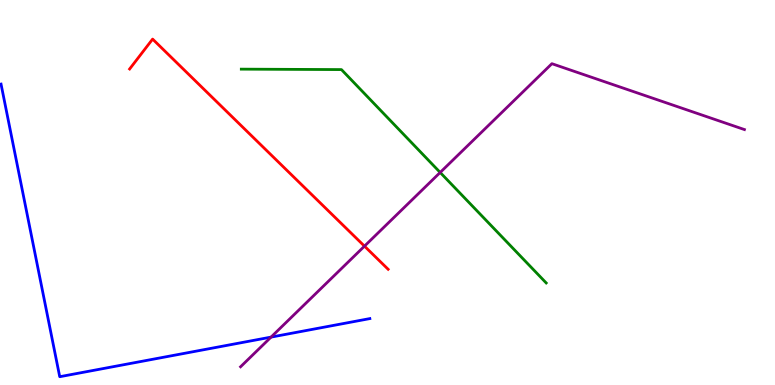[{'lines': ['blue', 'red'], 'intersections': []}, {'lines': ['green', 'red'], 'intersections': []}, {'lines': ['purple', 'red'], 'intersections': [{'x': 4.7, 'y': 3.61}]}, {'lines': ['blue', 'green'], 'intersections': []}, {'lines': ['blue', 'purple'], 'intersections': [{'x': 3.5, 'y': 1.24}]}, {'lines': ['green', 'purple'], 'intersections': [{'x': 5.68, 'y': 5.52}]}]